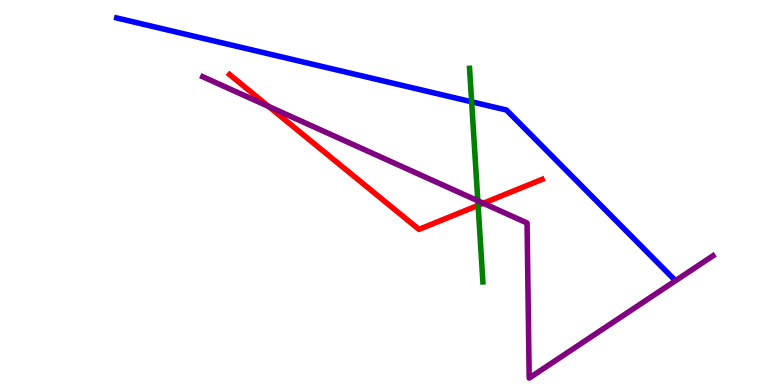[{'lines': ['blue', 'red'], 'intersections': []}, {'lines': ['green', 'red'], 'intersections': [{'x': 6.17, 'y': 4.67}]}, {'lines': ['purple', 'red'], 'intersections': [{'x': 3.47, 'y': 7.23}, {'x': 6.24, 'y': 4.72}]}, {'lines': ['blue', 'green'], 'intersections': [{'x': 6.09, 'y': 7.36}]}, {'lines': ['blue', 'purple'], 'intersections': []}, {'lines': ['green', 'purple'], 'intersections': [{'x': 6.17, 'y': 4.78}]}]